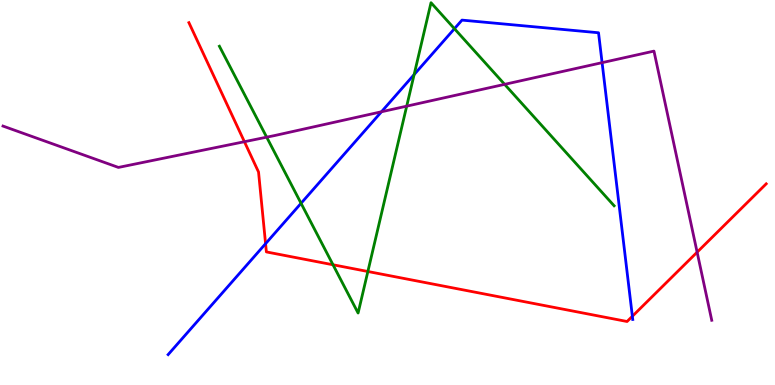[{'lines': ['blue', 'red'], 'intersections': [{'x': 3.43, 'y': 3.67}, {'x': 8.16, 'y': 1.79}]}, {'lines': ['green', 'red'], 'intersections': [{'x': 4.3, 'y': 3.12}, {'x': 4.75, 'y': 2.95}]}, {'lines': ['purple', 'red'], 'intersections': [{'x': 3.15, 'y': 6.32}, {'x': 9.0, 'y': 3.45}]}, {'lines': ['blue', 'green'], 'intersections': [{'x': 3.88, 'y': 4.72}, {'x': 5.34, 'y': 8.06}, {'x': 5.86, 'y': 9.25}]}, {'lines': ['blue', 'purple'], 'intersections': [{'x': 4.92, 'y': 7.1}, {'x': 7.77, 'y': 8.37}]}, {'lines': ['green', 'purple'], 'intersections': [{'x': 3.44, 'y': 6.44}, {'x': 5.25, 'y': 7.24}, {'x': 6.51, 'y': 7.81}]}]